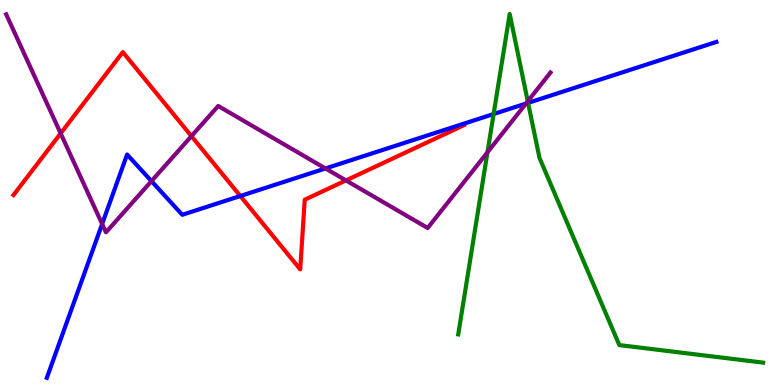[{'lines': ['blue', 'red'], 'intersections': [{'x': 3.1, 'y': 4.91}]}, {'lines': ['green', 'red'], 'intersections': []}, {'lines': ['purple', 'red'], 'intersections': [{'x': 0.783, 'y': 6.54}, {'x': 2.47, 'y': 6.46}, {'x': 4.46, 'y': 5.31}]}, {'lines': ['blue', 'green'], 'intersections': [{'x': 6.37, 'y': 7.04}, {'x': 6.81, 'y': 7.33}]}, {'lines': ['blue', 'purple'], 'intersections': [{'x': 1.32, 'y': 4.18}, {'x': 1.95, 'y': 5.3}, {'x': 4.2, 'y': 5.62}, {'x': 6.79, 'y': 7.31}]}, {'lines': ['green', 'purple'], 'intersections': [{'x': 6.29, 'y': 6.04}, {'x': 6.81, 'y': 7.37}]}]